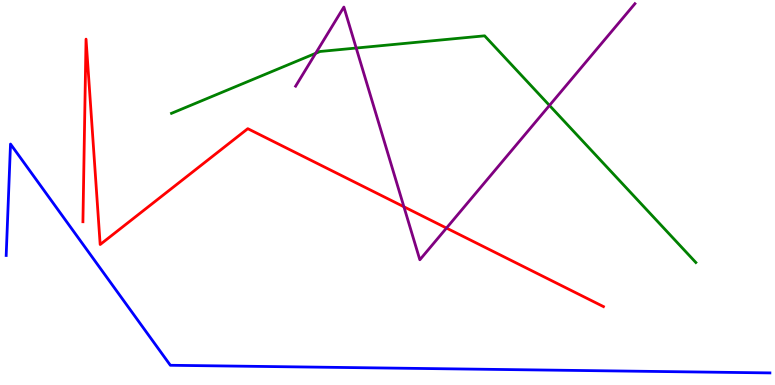[{'lines': ['blue', 'red'], 'intersections': []}, {'lines': ['green', 'red'], 'intersections': []}, {'lines': ['purple', 'red'], 'intersections': [{'x': 5.21, 'y': 4.63}, {'x': 5.76, 'y': 4.08}]}, {'lines': ['blue', 'green'], 'intersections': []}, {'lines': ['blue', 'purple'], 'intersections': []}, {'lines': ['green', 'purple'], 'intersections': [{'x': 4.07, 'y': 8.62}, {'x': 4.6, 'y': 8.75}, {'x': 7.09, 'y': 7.26}]}]